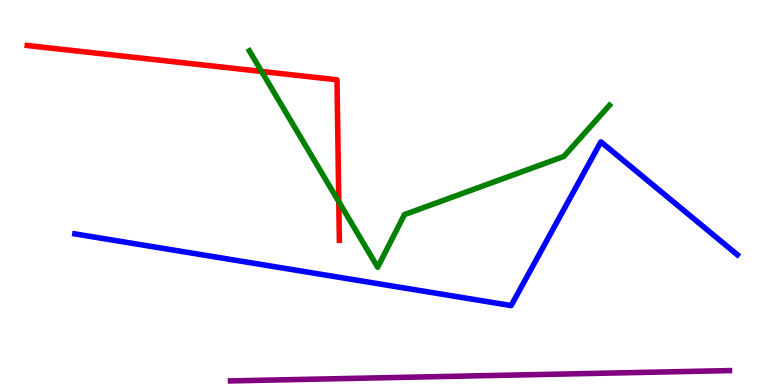[{'lines': ['blue', 'red'], 'intersections': []}, {'lines': ['green', 'red'], 'intersections': [{'x': 3.38, 'y': 8.14}, {'x': 4.37, 'y': 4.76}]}, {'lines': ['purple', 'red'], 'intersections': []}, {'lines': ['blue', 'green'], 'intersections': []}, {'lines': ['blue', 'purple'], 'intersections': []}, {'lines': ['green', 'purple'], 'intersections': []}]